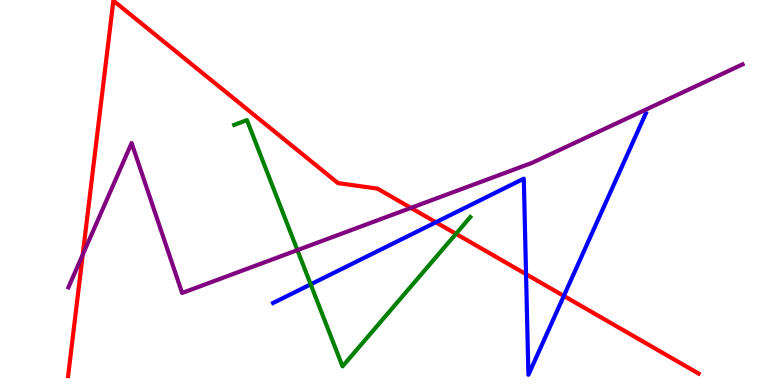[{'lines': ['blue', 'red'], 'intersections': [{'x': 5.62, 'y': 4.23}, {'x': 6.79, 'y': 2.88}, {'x': 7.28, 'y': 2.31}]}, {'lines': ['green', 'red'], 'intersections': [{'x': 5.88, 'y': 3.93}]}, {'lines': ['purple', 'red'], 'intersections': [{'x': 1.07, 'y': 3.38}, {'x': 5.3, 'y': 4.6}]}, {'lines': ['blue', 'green'], 'intersections': [{'x': 4.01, 'y': 2.61}]}, {'lines': ['blue', 'purple'], 'intersections': []}, {'lines': ['green', 'purple'], 'intersections': [{'x': 3.84, 'y': 3.5}]}]